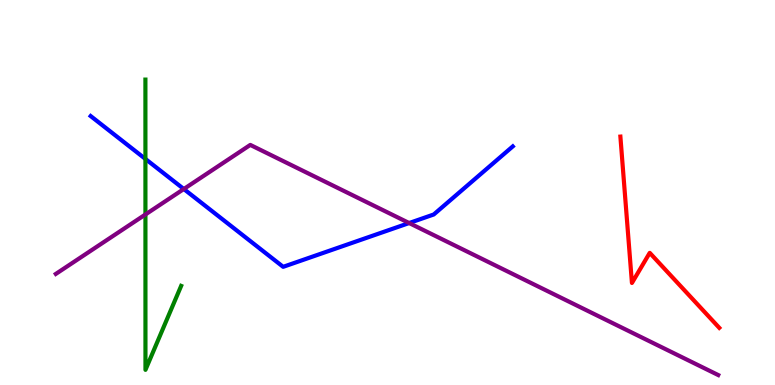[{'lines': ['blue', 'red'], 'intersections': []}, {'lines': ['green', 'red'], 'intersections': []}, {'lines': ['purple', 'red'], 'intersections': []}, {'lines': ['blue', 'green'], 'intersections': [{'x': 1.88, 'y': 5.87}]}, {'lines': ['blue', 'purple'], 'intersections': [{'x': 2.37, 'y': 5.09}, {'x': 5.28, 'y': 4.21}]}, {'lines': ['green', 'purple'], 'intersections': [{'x': 1.88, 'y': 4.43}]}]